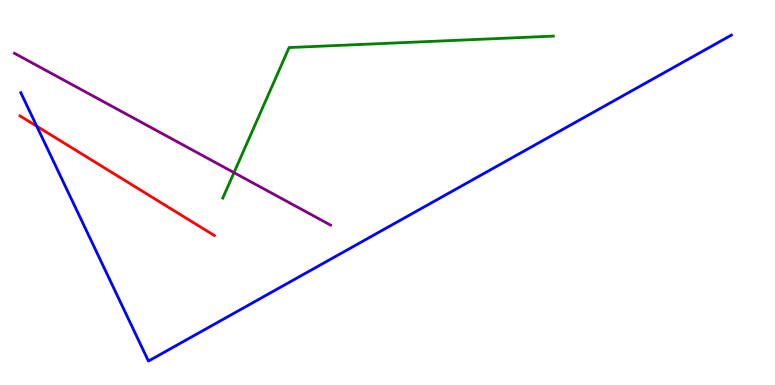[{'lines': ['blue', 'red'], 'intersections': [{'x': 0.474, 'y': 6.72}]}, {'lines': ['green', 'red'], 'intersections': []}, {'lines': ['purple', 'red'], 'intersections': []}, {'lines': ['blue', 'green'], 'intersections': []}, {'lines': ['blue', 'purple'], 'intersections': []}, {'lines': ['green', 'purple'], 'intersections': [{'x': 3.02, 'y': 5.52}]}]